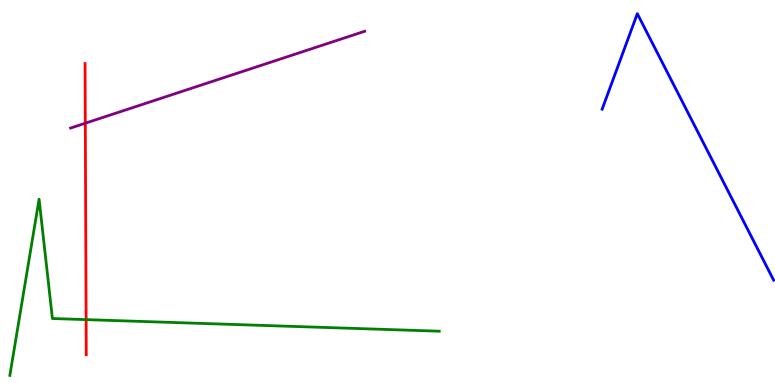[{'lines': ['blue', 'red'], 'intersections': []}, {'lines': ['green', 'red'], 'intersections': [{'x': 1.11, 'y': 1.7}]}, {'lines': ['purple', 'red'], 'intersections': [{'x': 1.1, 'y': 6.8}]}, {'lines': ['blue', 'green'], 'intersections': []}, {'lines': ['blue', 'purple'], 'intersections': []}, {'lines': ['green', 'purple'], 'intersections': []}]